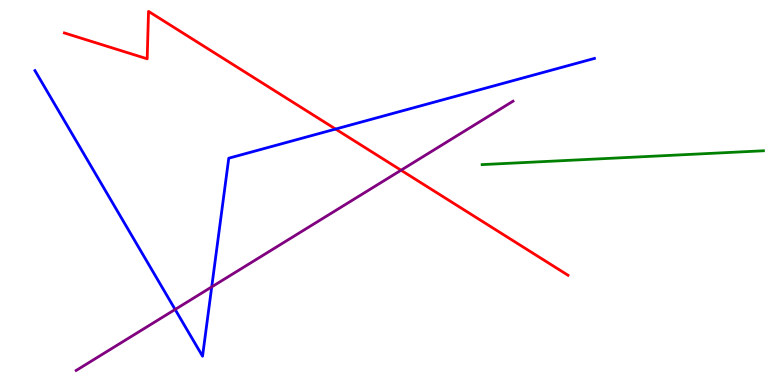[{'lines': ['blue', 'red'], 'intersections': [{'x': 4.33, 'y': 6.65}]}, {'lines': ['green', 'red'], 'intersections': []}, {'lines': ['purple', 'red'], 'intersections': [{'x': 5.17, 'y': 5.58}]}, {'lines': ['blue', 'green'], 'intersections': []}, {'lines': ['blue', 'purple'], 'intersections': [{'x': 2.26, 'y': 1.96}, {'x': 2.73, 'y': 2.55}]}, {'lines': ['green', 'purple'], 'intersections': []}]